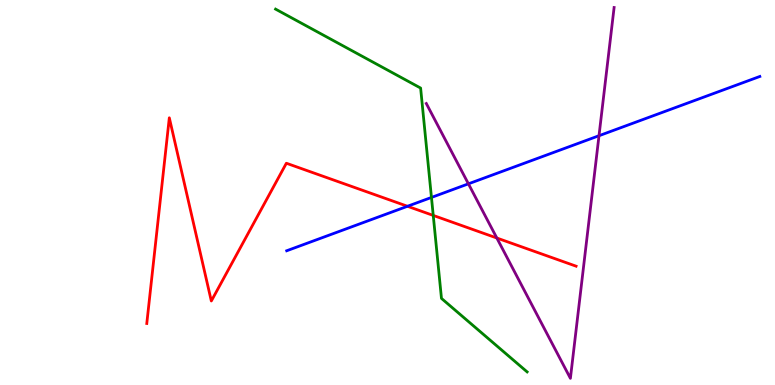[{'lines': ['blue', 'red'], 'intersections': [{'x': 5.26, 'y': 4.64}]}, {'lines': ['green', 'red'], 'intersections': [{'x': 5.59, 'y': 4.4}]}, {'lines': ['purple', 'red'], 'intersections': [{'x': 6.41, 'y': 3.82}]}, {'lines': ['blue', 'green'], 'intersections': [{'x': 5.57, 'y': 4.87}]}, {'lines': ['blue', 'purple'], 'intersections': [{'x': 6.04, 'y': 5.23}, {'x': 7.73, 'y': 6.47}]}, {'lines': ['green', 'purple'], 'intersections': []}]